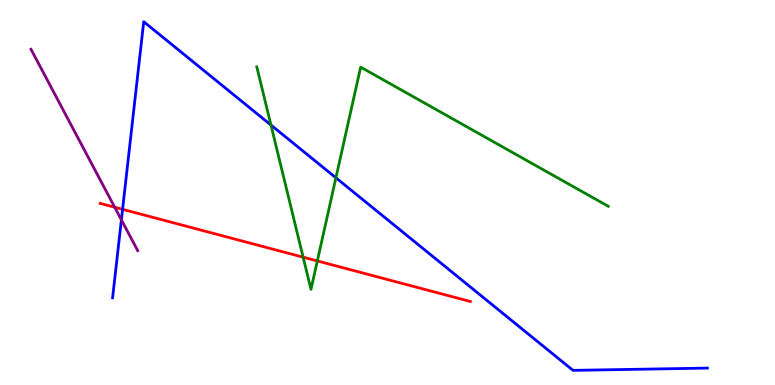[{'lines': ['blue', 'red'], 'intersections': [{'x': 1.58, 'y': 4.56}]}, {'lines': ['green', 'red'], 'intersections': [{'x': 3.91, 'y': 3.32}, {'x': 4.09, 'y': 3.22}]}, {'lines': ['purple', 'red'], 'intersections': [{'x': 1.48, 'y': 4.62}]}, {'lines': ['blue', 'green'], 'intersections': [{'x': 3.5, 'y': 6.75}, {'x': 4.33, 'y': 5.38}]}, {'lines': ['blue', 'purple'], 'intersections': [{'x': 1.57, 'y': 4.29}]}, {'lines': ['green', 'purple'], 'intersections': []}]